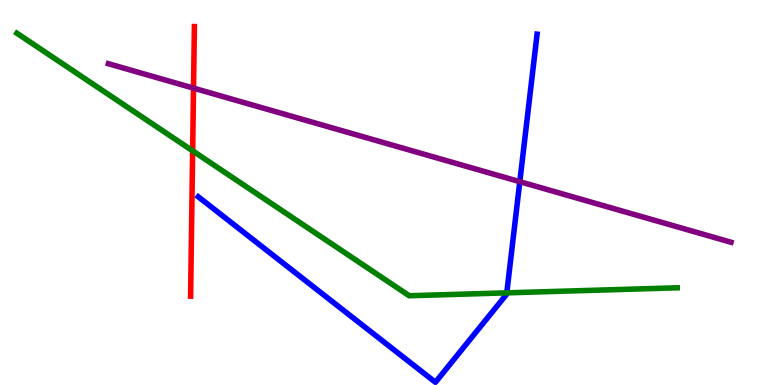[{'lines': ['blue', 'red'], 'intersections': []}, {'lines': ['green', 'red'], 'intersections': [{'x': 2.49, 'y': 6.08}]}, {'lines': ['purple', 'red'], 'intersections': [{'x': 2.5, 'y': 7.71}]}, {'lines': ['blue', 'green'], 'intersections': [{'x': 6.54, 'y': 2.39}]}, {'lines': ['blue', 'purple'], 'intersections': [{'x': 6.71, 'y': 5.28}]}, {'lines': ['green', 'purple'], 'intersections': []}]